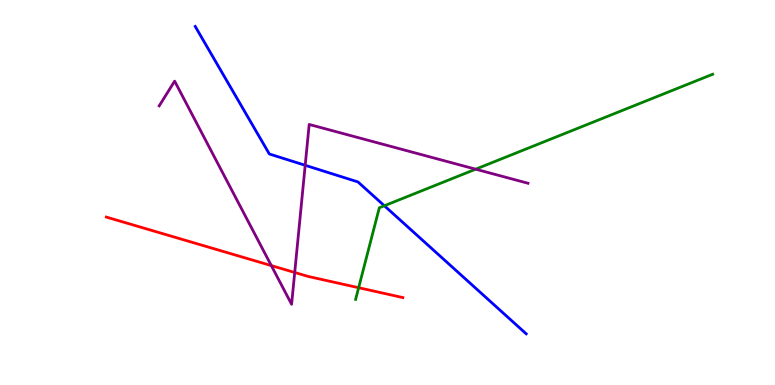[{'lines': ['blue', 'red'], 'intersections': []}, {'lines': ['green', 'red'], 'intersections': [{'x': 4.63, 'y': 2.53}]}, {'lines': ['purple', 'red'], 'intersections': [{'x': 3.5, 'y': 3.1}, {'x': 3.8, 'y': 2.92}]}, {'lines': ['blue', 'green'], 'intersections': [{'x': 4.96, 'y': 4.66}]}, {'lines': ['blue', 'purple'], 'intersections': [{'x': 3.94, 'y': 5.71}]}, {'lines': ['green', 'purple'], 'intersections': [{'x': 6.14, 'y': 5.61}]}]